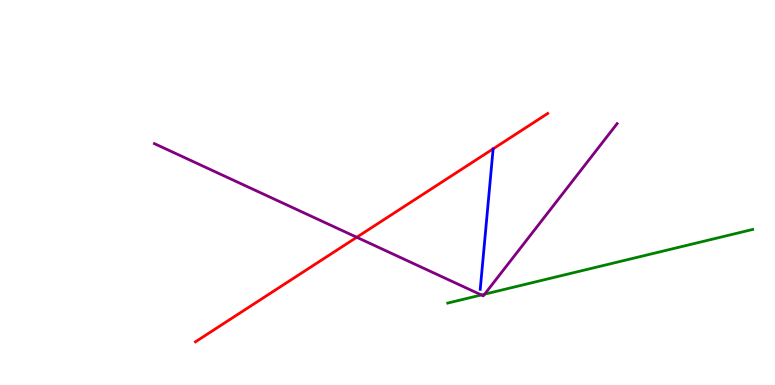[{'lines': ['blue', 'red'], 'intersections': []}, {'lines': ['green', 'red'], 'intersections': []}, {'lines': ['purple', 'red'], 'intersections': [{'x': 4.6, 'y': 3.84}]}, {'lines': ['blue', 'green'], 'intersections': []}, {'lines': ['blue', 'purple'], 'intersections': []}, {'lines': ['green', 'purple'], 'intersections': [{'x': 6.21, 'y': 2.34}, {'x': 6.25, 'y': 2.36}]}]